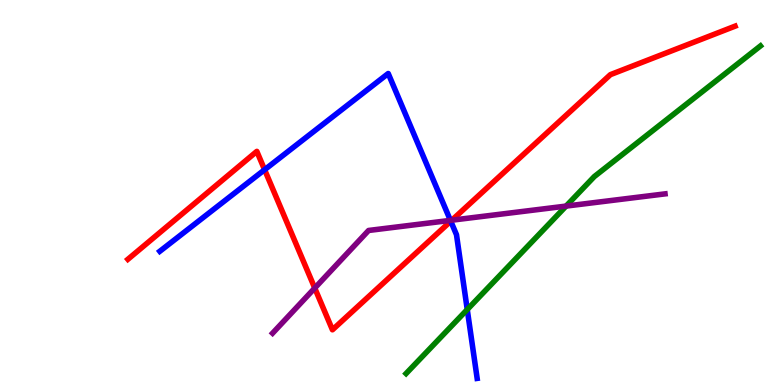[{'lines': ['blue', 'red'], 'intersections': [{'x': 3.41, 'y': 5.59}, {'x': 5.82, 'y': 4.25}]}, {'lines': ['green', 'red'], 'intersections': []}, {'lines': ['purple', 'red'], 'intersections': [{'x': 4.06, 'y': 2.52}, {'x': 5.83, 'y': 4.28}]}, {'lines': ['blue', 'green'], 'intersections': [{'x': 6.03, 'y': 1.96}]}, {'lines': ['blue', 'purple'], 'intersections': [{'x': 5.81, 'y': 4.28}]}, {'lines': ['green', 'purple'], 'intersections': [{'x': 7.3, 'y': 4.65}]}]